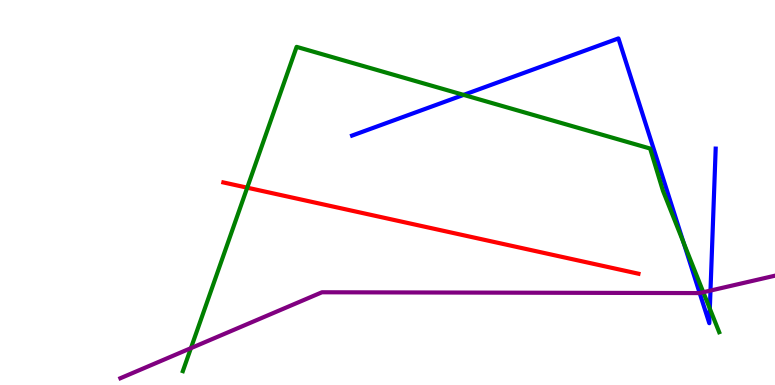[{'lines': ['blue', 'red'], 'intersections': []}, {'lines': ['green', 'red'], 'intersections': [{'x': 3.19, 'y': 5.13}]}, {'lines': ['purple', 'red'], 'intersections': []}, {'lines': ['blue', 'green'], 'intersections': [{'x': 5.98, 'y': 7.54}, {'x': 8.82, 'y': 3.69}, {'x': 9.16, 'y': 1.98}]}, {'lines': ['blue', 'purple'], 'intersections': [{'x': 9.03, 'y': 2.39}, {'x': 9.17, 'y': 2.45}]}, {'lines': ['green', 'purple'], 'intersections': [{'x': 2.46, 'y': 0.957}, {'x': 9.07, 'y': 2.41}]}]